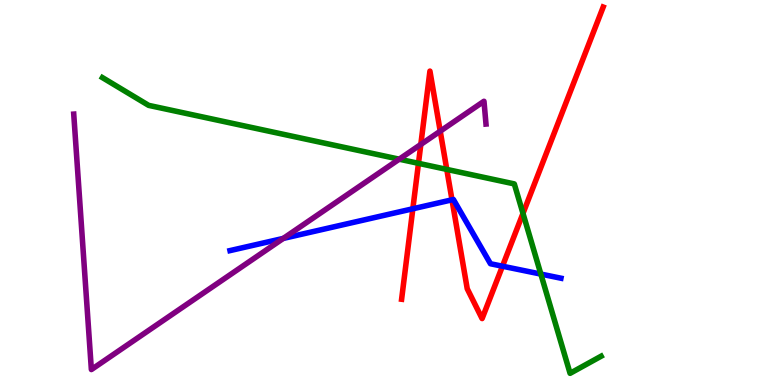[{'lines': ['blue', 'red'], 'intersections': [{'x': 5.33, 'y': 4.58}, {'x': 5.83, 'y': 4.81}, {'x': 6.48, 'y': 3.09}]}, {'lines': ['green', 'red'], 'intersections': [{'x': 5.4, 'y': 5.76}, {'x': 5.76, 'y': 5.6}, {'x': 6.75, 'y': 4.46}]}, {'lines': ['purple', 'red'], 'intersections': [{'x': 5.43, 'y': 6.25}, {'x': 5.68, 'y': 6.59}]}, {'lines': ['blue', 'green'], 'intersections': [{'x': 6.98, 'y': 2.88}]}, {'lines': ['blue', 'purple'], 'intersections': [{'x': 3.66, 'y': 3.81}]}, {'lines': ['green', 'purple'], 'intersections': [{'x': 5.15, 'y': 5.87}]}]